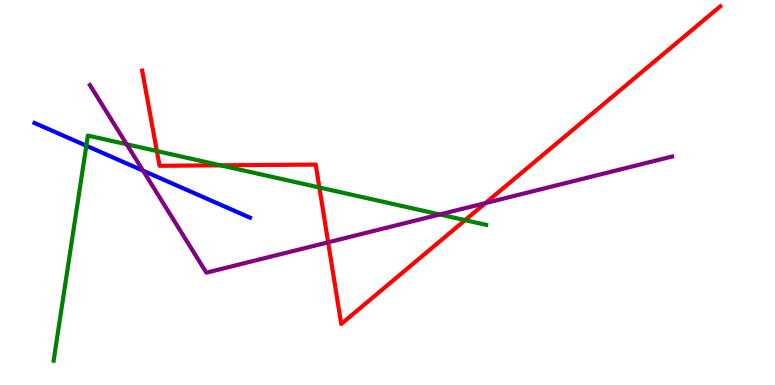[{'lines': ['blue', 'red'], 'intersections': []}, {'lines': ['green', 'red'], 'intersections': [{'x': 2.02, 'y': 6.08}, {'x': 2.85, 'y': 5.71}, {'x': 4.12, 'y': 5.13}, {'x': 6.0, 'y': 4.28}]}, {'lines': ['purple', 'red'], 'intersections': [{'x': 4.23, 'y': 3.71}, {'x': 6.26, 'y': 4.73}]}, {'lines': ['blue', 'green'], 'intersections': [{'x': 1.11, 'y': 6.21}]}, {'lines': ['blue', 'purple'], 'intersections': [{'x': 1.85, 'y': 5.57}]}, {'lines': ['green', 'purple'], 'intersections': [{'x': 1.63, 'y': 6.25}, {'x': 5.67, 'y': 4.43}]}]